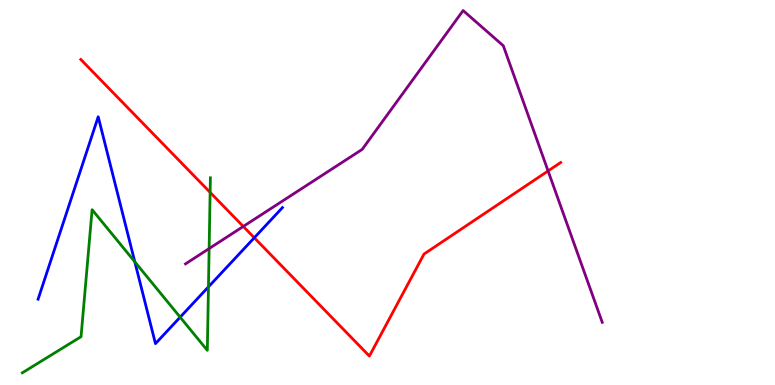[{'lines': ['blue', 'red'], 'intersections': [{'x': 3.28, 'y': 3.82}]}, {'lines': ['green', 'red'], 'intersections': [{'x': 2.71, 'y': 5.0}]}, {'lines': ['purple', 'red'], 'intersections': [{'x': 3.14, 'y': 4.12}, {'x': 7.07, 'y': 5.56}]}, {'lines': ['blue', 'green'], 'intersections': [{'x': 1.74, 'y': 3.2}, {'x': 2.32, 'y': 1.76}, {'x': 2.69, 'y': 2.55}]}, {'lines': ['blue', 'purple'], 'intersections': []}, {'lines': ['green', 'purple'], 'intersections': [{'x': 2.7, 'y': 3.54}]}]